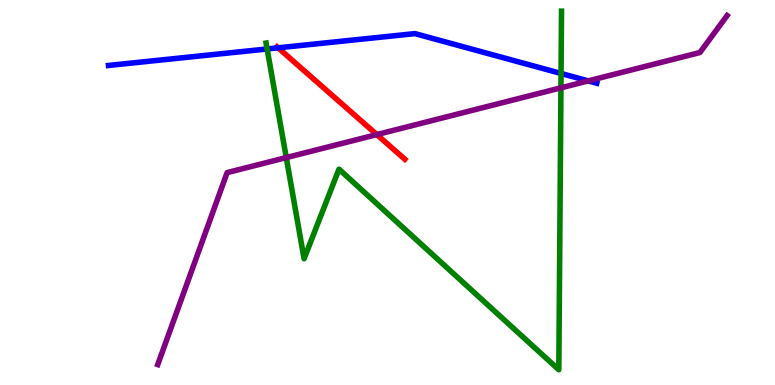[{'lines': ['blue', 'red'], 'intersections': [{'x': 3.59, 'y': 8.76}]}, {'lines': ['green', 'red'], 'intersections': []}, {'lines': ['purple', 'red'], 'intersections': [{'x': 4.86, 'y': 6.5}]}, {'lines': ['blue', 'green'], 'intersections': [{'x': 3.45, 'y': 8.73}, {'x': 7.24, 'y': 8.09}]}, {'lines': ['blue', 'purple'], 'intersections': [{'x': 7.59, 'y': 7.9}]}, {'lines': ['green', 'purple'], 'intersections': [{'x': 3.69, 'y': 5.91}, {'x': 7.24, 'y': 7.72}]}]